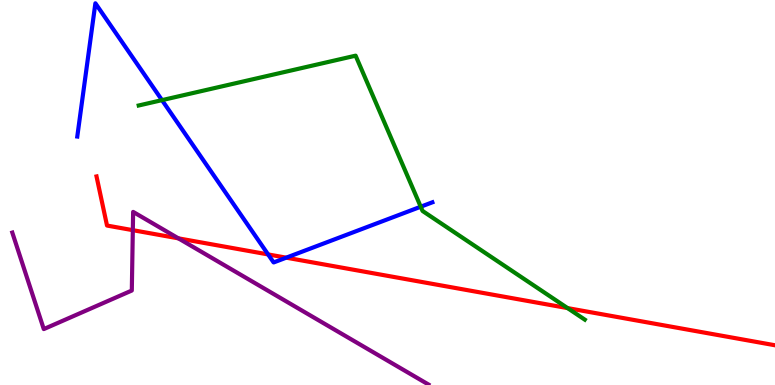[{'lines': ['blue', 'red'], 'intersections': [{'x': 3.46, 'y': 3.39}, {'x': 3.69, 'y': 3.31}]}, {'lines': ['green', 'red'], 'intersections': [{'x': 7.32, 'y': 2.0}]}, {'lines': ['purple', 'red'], 'intersections': [{'x': 1.71, 'y': 4.02}, {'x': 2.3, 'y': 3.81}]}, {'lines': ['blue', 'green'], 'intersections': [{'x': 2.09, 'y': 7.4}, {'x': 5.43, 'y': 4.63}]}, {'lines': ['blue', 'purple'], 'intersections': []}, {'lines': ['green', 'purple'], 'intersections': []}]